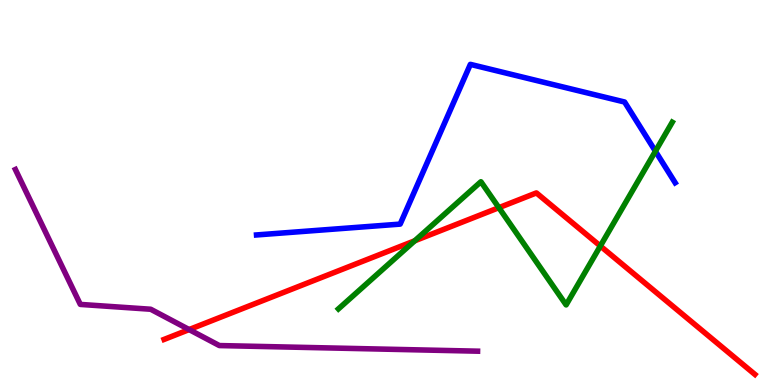[{'lines': ['blue', 'red'], 'intersections': []}, {'lines': ['green', 'red'], 'intersections': [{'x': 5.35, 'y': 3.75}, {'x': 6.44, 'y': 4.61}, {'x': 7.75, 'y': 3.61}]}, {'lines': ['purple', 'red'], 'intersections': [{'x': 2.44, 'y': 1.44}]}, {'lines': ['blue', 'green'], 'intersections': [{'x': 8.46, 'y': 6.07}]}, {'lines': ['blue', 'purple'], 'intersections': []}, {'lines': ['green', 'purple'], 'intersections': []}]